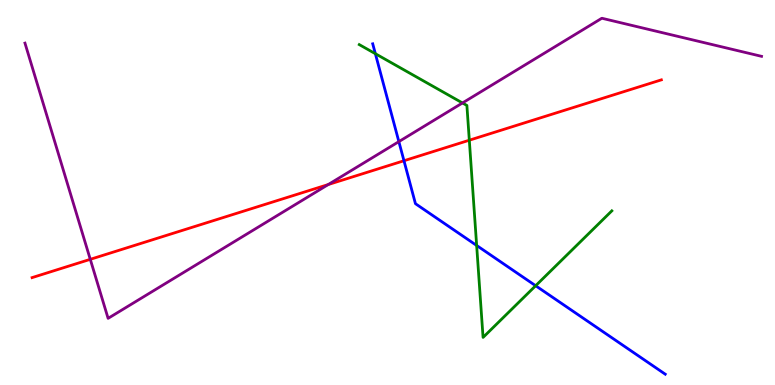[{'lines': ['blue', 'red'], 'intersections': [{'x': 5.21, 'y': 5.82}]}, {'lines': ['green', 'red'], 'intersections': [{'x': 6.06, 'y': 6.36}]}, {'lines': ['purple', 'red'], 'intersections': [{'x': 1.16, 'y': 3.26}, {'x': 4.24, 'y': 5.21}]}, {'lines': ['blue', 'green'], 'intersections': [{'x': 4.84, 'y': 8.61}, {'x': 6.15, 'y': 3.62}, {'x': 6.91, 'y': 2.58}]}, {'lines': ['blue', 'purple'], 'intersections': [{'x': 5.15, 'y': 6.32}]}, {'lines': ['green', 'purple'], 'intersections': [{'x': 5.97, 'y': 7.33}]}]